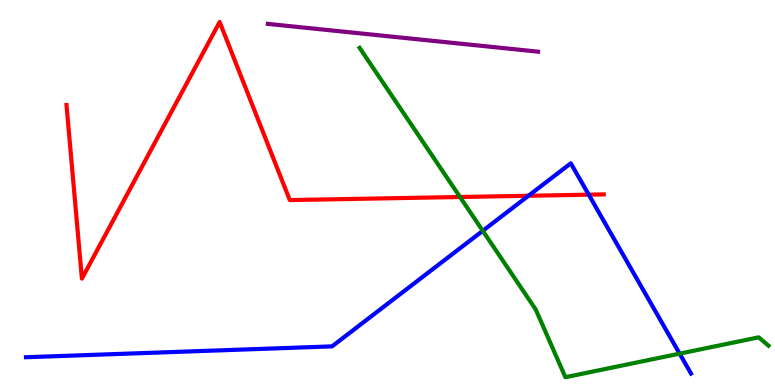[{'lines': ['blue', 'red'], 'intersections': [{'x': 6.82, 'y': 4.92}, {'x': 7.6, 'y': 4.94}]}, {'lines': ['green', 'red'], 'intersections': [{'x': 5.94, 'y': 4.88}]}, {'lines': ['purple', 'red'], 'intersections': []}, {'lines': ['blue', 'green'], 'intersections': [{'x': 6.23, 'y': 4.01}, {'x': 8.77, 'y': 0.815}]}, {'lines': ['blue', 'purple'], 'intersections': []}, {'lines': ['green', 'purple'], 'intersections': []}]